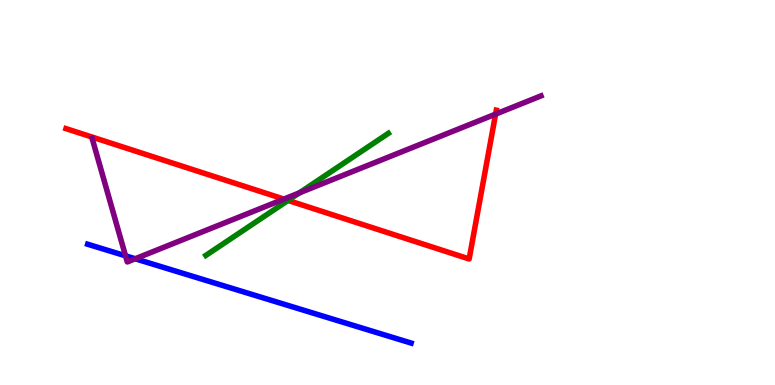[{'lines': ['blue', 'red'], 'intersections': []}, {'lines': ['green', 'red'], 'intersections': [{'x': 3.72, 'y': 4.79}]}, {'lines': ['purple', 'red'], 'intersections': [{'x': 3.66, 'y': 4.83}, {'x': 6.39, 'y': 7.04}]}, {'lines': ['blue', 'green'], 'intersections': []}, {'lines': ['blue', 'purple'], 'intersections': [{'x': 1.62, 'y': 3.36}, {'x': 1.74, 'y': 3.28}]}, {'lines': ['green', 'purple'], 'intersections': [{'x': 3.86, 'y': 4.99}]}]